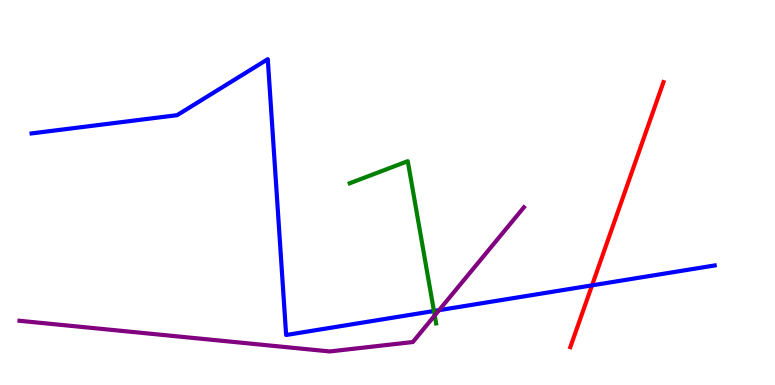[{'lines': ['blue', 'red'], 'intersections': [{'x': 7.64, 'y': 2.59}]}, {'lines': ['green', 'red'], 'intersections': []}, {'lines': ['purple', 'red'], 'intersections': []}, {'lines': ['blue', 'green'], 'intersections': [{'x': 5.6, 'y': 1.92}]}, {'lines': ['blue', 'purple'], 'intersections': [{'x': 5.67, 'y': 1.94}]}, {'lines': ['green', 'purple'], 'intersections': [{'x': 5.61, 'y': 1.81}]}]